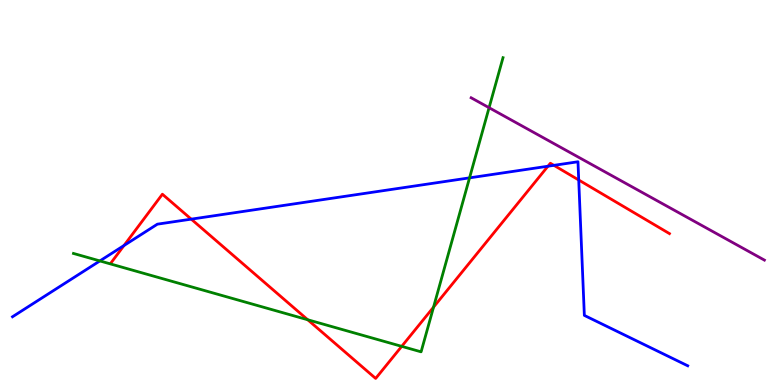[{'lines': ['blue', 'red'], 'intersections': [{'x': 1.6, 'y': 3.62}, {'x': 2.47, 'y': 4.31}, {'x': 7.07, 'y': 5.68}, {'x': 7.15, 'y': 5.71}, {'x': 7.47, 'y': 5.32}]}, {'lines': ['green', 'red'], 'intersections': [{'x': 3.97, 'y': 1.69}, {'x': 5.18, 'y': 1.0}, {'x': 5.59, 'y': 2.02}]}, {'lines': ['purple', 'red'], 'intersections': []}, {'lines': ['blue', 'green'], 'intersections': [{'x': 1.29, 'y': 3.22}, {'x': 6.06, 'y': 5.38}]}, {'lines': ['blue', 'purple'], 'intersections': []}, {'lines': ['green', 'purple'], 'intersections': [{'x': 6.31, 'y': 7.2}]}]